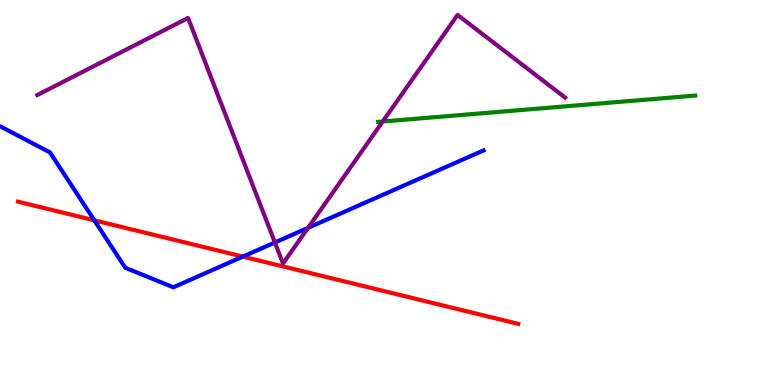[{'lines': ['blue', 'red'], 'intersections': [{'x': 1.22, 'y': 4.28}, {'x': 3.13, 'y': 3.34}]}, {'lines': ['green', 'red'], 'intersections': []}, {'lines': ['purple', 'red'], 'intersections': []}, {'lines': ['blue', 'green'], 'intersections': []}, {'lines': ['blue', 'purple'], 'intersections': [{'x': 3.55, 'y': 3.7}, {'x': 3.97, 'y': 4.08}]}, {'lines': ['green', 'purple'], 'intersections': [{'x': 4.94, 'y': 6.84}]}]